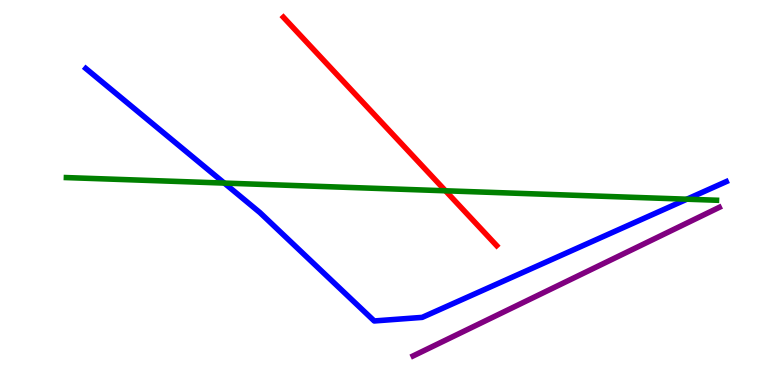[{'lines': ['blue', 'red'], 'intersections': []}, {'lines': ['green', 'red'], 'intersections': [{'x': 5.75, 'y': 5.04}]}, {'lines': ['purple', 'red'], 'intersections': []}, {'lines': ['blue', 'green'], 'intersections': [{'x': 2.89, 'y': 5.24}, {'x': 8.86, 'y': 4.83}]}, {'lines': ['blue', 'purple'], 'intersections': []}, {'lines': ['green', 'purple'], 'intersections': []}]